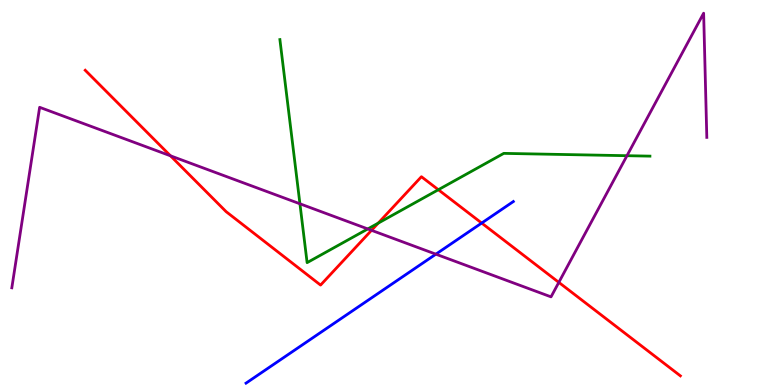[{'lines': ['blue', 'red'], 'intersections': [{'x': 6.22, 'y': 4.21}]}, {'lines': ['green', 'red'], 'intersections': [{'x': 4.88, 'y': 4.2}, {'x': 5.66, 'y': 5.07}]}, {'lines': ['purple', 'red'], 'intersections': [{'x': 2.2, 'y': 5.95}, {'x': 4.79, 'y': 4.02}, {'x': 7.21, 'y': 2.67}]}, {'lines': ['blue', 'green'], 'intersections': []}, {'lines': ['blue', 'purple'], 'intersections': [{'x': 5.62, 'y': 3.4}]}, {'lines': ['green', 'purple'], 'intersections': [{'x': 3.87, 'y': 4.71}, {'x': 4.75, 'y': 4.05}, {'x': 8.09, 'y': 5.96}]}]